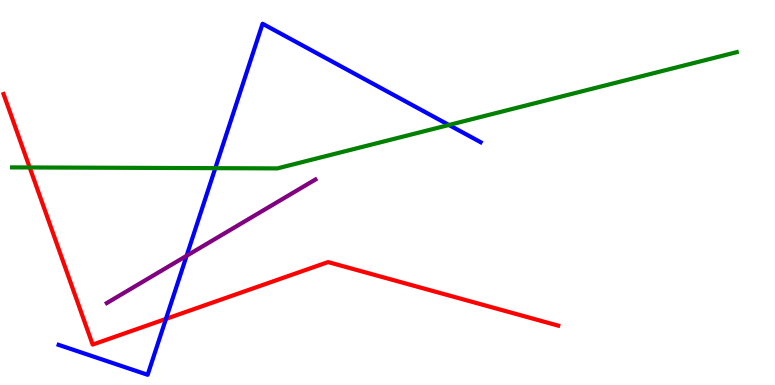[{'lines': ['blue', 'red'], 'intersections': [{'x': 2.14, 'y': 1.72}]}, {'lines': ['green', 'red'], 'intersections': [{'x': 0.383, 'y': 5.65}]}, {'lines': ['purple', 'red'], 'intersections': []}, {'lines': ['blue', 'green'], 'intersections': [{'x': 2.78, 'y': 5.63}, {'x': 5.79, 'y': 6.75}]}, {'lines': ['blue', 'purple'], 'intersections': [{'x': 2.41, 'y': 3.36}]}, {'lines': ['green', 'purple'], 'intersections': []}]